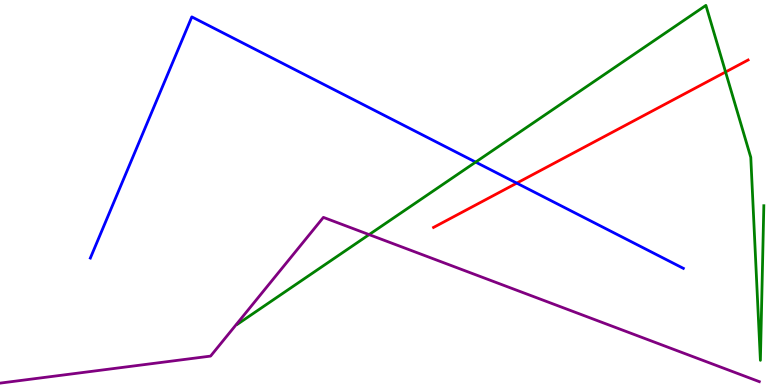[{'lines': ['blue', 'red'], 'intersections': [{'x': 6.67, 'y': 5.24}]}, {'lines': ['green', 'red'], 'intersections': [{'x': 9.36, 'y': 8.13}]}, {'lines': ['purple', 'red'], 'intersections': []}, {'lines': ['blue', 'green'], 'intersections': [{'x': 6.14, 'y': 5.79}]}, {'lines': ['blue', 'purple'], 'intersections': []}, {'lines': ['green', 'purple'], 'intersections': [{'x': 4.76, 'y': 3.91}]}]